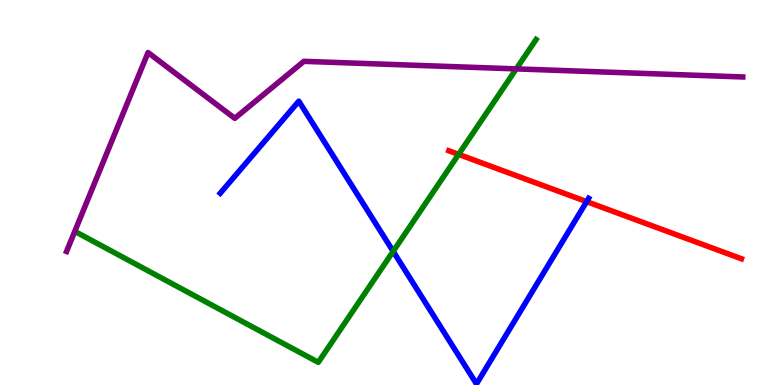[{'lines': ['blue', 'red'], 'intersections': [{'x': 7.57, 'y': 4.76}]}, {'lines': ['green', 'red'], 'intersections': [{'x': 5.92, 'y': 5.99}]}, {'lines': ['purple', 'red'], 'intersections': []}, {'lines': ['blue', 'green'], 'intersections': [{'x': 5.07, 'y': 3.47}]}, {'lines': ['blue', 'purple'], 'intersections': []}, {'lines': ['green', 'purple'], 'intersections': [{'x': 6.66, 'y': 8.21}]}]